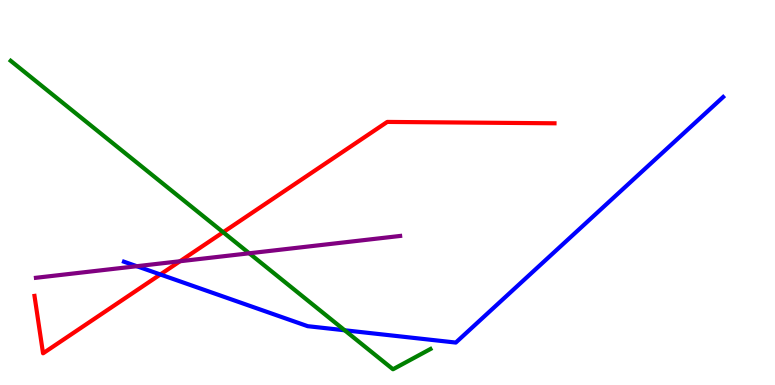[{'lines': ['blue', 'red'], 'intersections': [{'x': 2.07, 'y': 2.87}]}, {'lines': ['green', 'red'], 'intersections': [{'x': 2.88, 'y': 3.97}]}, {'lines': ['purple', 'red'], 'intersections': [{'x': 2.32, 'y': 3.21}]}, {'lines': ['blue', 'green'], 'intersections': [{'x': 4.45, 'y': 1.42}]}, {'lines': ['blue', 'purple'], 'intersections': [{'x': 1.76, 'y': 3.09}]}, {'lines': ['green', 'purple'], 'intersections': [{'x': 3.22, 'y': 3.42}]}]